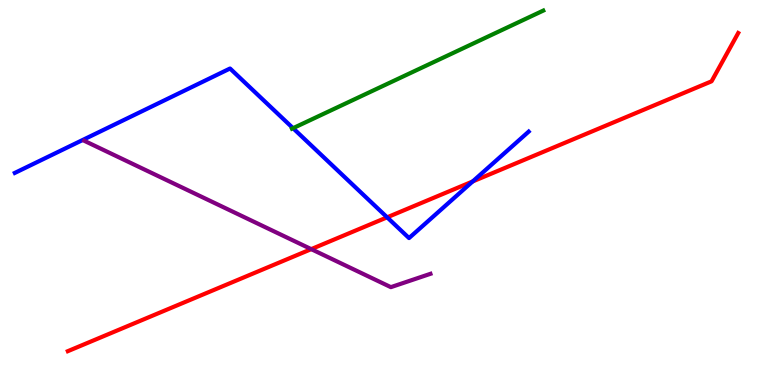[{'lines': ['blue', 'red'], 'intersections': [{'x': 5.0, 'y': 4.36}, {'x': 6.1, 'y': 5.29}]}, {'lines': ['green', 'red'], 'intersections': []}, {'lines': ['purple', 'red'], 'intersections': [{'x': 4.02, 'y': 3.53}]}, {'lines': ['blue', 'green'], 'intersections': [{'x': 3.78, 'y': 6.67}]}, {'lines': ['blue', 'purple'], 'intersections': []}, {'lines': ['green', 'purple'], 'intersections': []}]